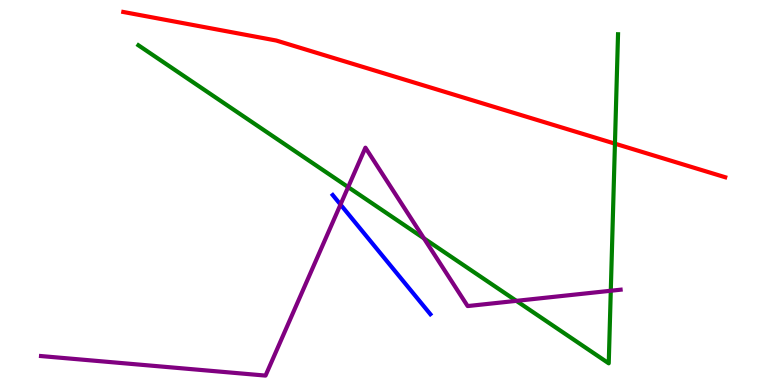[{'lines': ['blue', 'red'], 'intersections': []}, {'lines': ['green', 'red'], 'intersections': [{'x': 7.93, 'y': 6.27}]}, {'lines': ['purple', 'red'], 'intersections': []}, {'lines': ['blue', 'green'], 'intersections': []}, {'lines': ['blue', 'purple'], 'intersections': [{'x': 4.39, 'y': 4.69}]}, {'lines': ['green', 'purple'], 'intersections': [{'x': 4.49, 'y': 5.14}, {'x': 5.47, 'y': 3.81}, {'x': 6.66, 'y': 2.19}, {'x': 7.88, 'y': 2.45}]}]